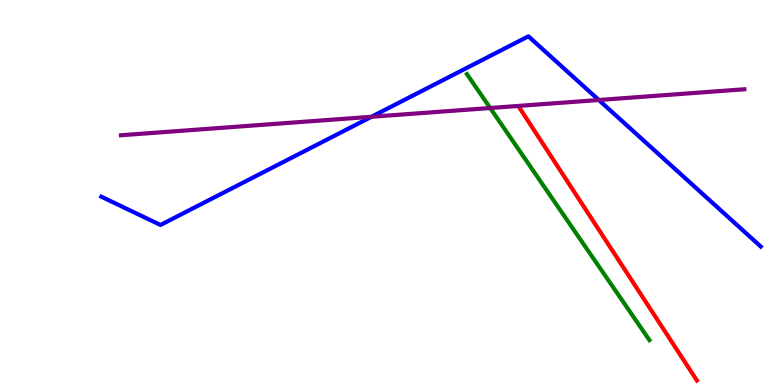[{'lines': ['blue', 'red'], 'intersections': []}, {'lines': ['green', 'red'], 'intersections': []}, {'lines': ['purple', 'red'], 'intersections': []}, {'lines': ['blue', 'green'], 'intersections': []}, {'lines': ['blue', 'purple'], 'intersections': [{'x': 4.79, 'y': 6.97}, {'x': 7.73, 'y': 7.4}]}, {'lines': ['green', 'purple'], 'intersections': [{'x': 6.33, 'y': 7.19}]}]